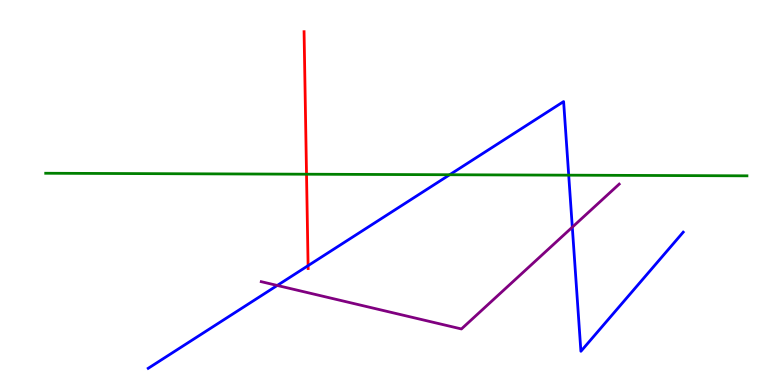[{'lines': ['blue', 'red'], 'intersections': [{'x': 3.98, 'y': 3.1}]}, {'lines': ['green', 'red'], 'intersections': [{'x': 3.96, 'y': 5.47}]}, {'lines': ['purple', 'red'], 'intersections': []}, {'lines': ['blue', 'green'], 'intersections': [{'x': 5.8, 'y': 5.46}, {'x': 7.34, 'y': 5.45}]}, {'lines': ['blue', 'purple'], 'intersections': [{'x': 3.58, 'y': 2.59}, {'x': 7.38, 'y': 4.1}]}, {'lines': ['green', 'purple'], 'intersections': []}]